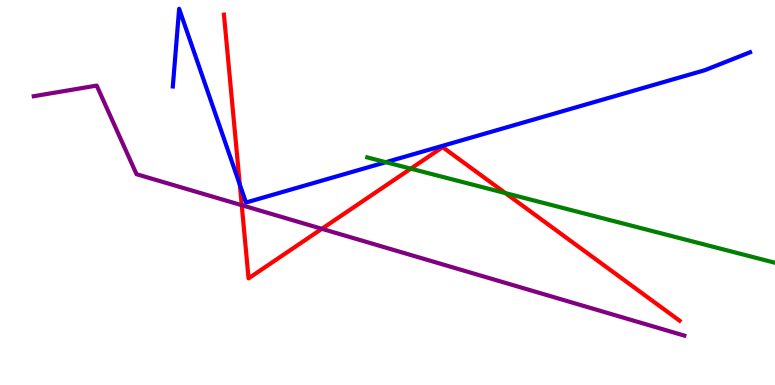[{'lines': ['blue', 'red'], 'intersections': [{'x': 3.09, 'y': 5.2}]}, {'lines': ['green', 'red'], 'intersections': [{'x': 5.3, 'y': 5.62}, {'x': 6.52, 'y': 4.98}]}, {'lines': ['purple', 'red'], 'intersections': [{'x': 3.12, 'y': 4.67}, {'x': 4.15, 'y': 4.06}]}, {'lines': ['blue', 'green'], 'intersections': [{'x': 4.98, 'y': 5.79}]}, {'lines': ['blue', 'purple'], 'intersections': []}, {'lines': ['green', 'purple'], 'intersections': []}]